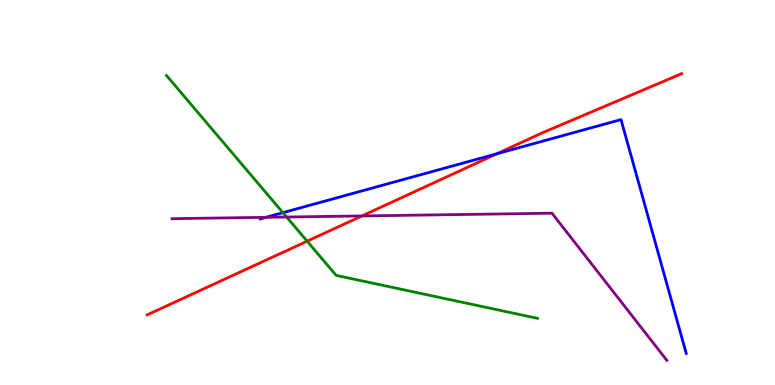[{'lines': ['blue', 'red'], 'intersections': [{'x': 6.41, 'y': 6.01}]}, {'lines': ['green', 'red'], 'intersections': [{'x': 3.96, 'y': 3.74}]}, {'lines': ['purple', 'red'], 'intersections': [{'x': 4.67, 'y': 4.39}]}, {'lines': ['blue', 'green'], 'intersections': [{'x': 3.65, 'y': 4.48}]}, {'lines': ['blue', 'purple'], 'intersections': [{'x': 3.43, 'y': 4.36}]}, {'lines': ['green', 'purple'], 'intersections': [{'x': 3.7, 'y': 4.36}]}]